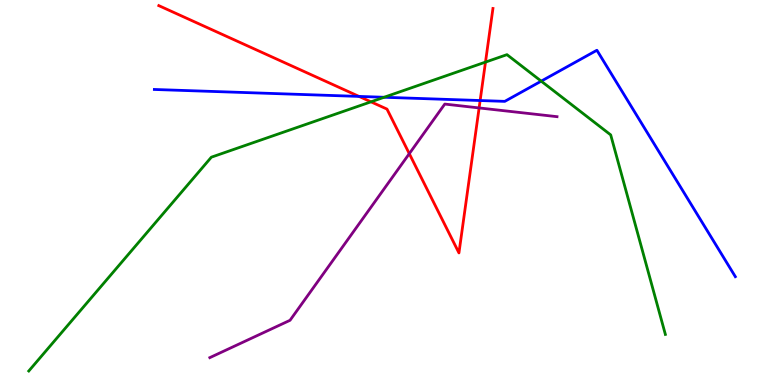[{'lines': ['blue', 'red'], 'intersections': [{'x': 4.63, 'y': 7.5}, {'x': 6.2, 'y': 7.39}]}, {'lines': ['green', 'red'], 'intersections': [{'x': 4.79, 'y': 7.36}, {'x': 6.26, 'y': 8.39}]}, {'lines': ['purple', 'red'], 'intersections': [{'x': 5.28, 'y': 6.01}, {'x': 6.18, 'y': 7.2}]}, {'lines': ['blue', 'green'], 'intersections': [{'x': 4.96, 'y': 7.47}, {'x': 6.98, 'y': 7.89}]}, {'lines': ['blue', 'purple'], 'intersections': []}, {'lines': ['green', 'purple'], 'intersections': []}]